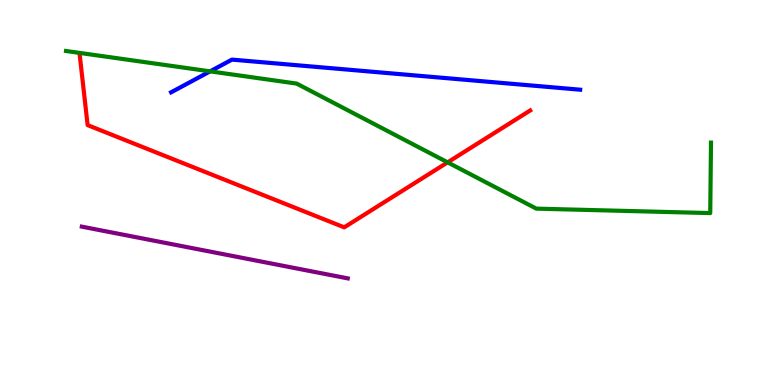[{'lines': ['blue', 'red'], 'intersections': []}, {'lines': ['green', 'red'], 'intersections': [{'x': 5.78, 'y': 5.78}]}, {'lines': ['purple', 'red'], 'intersections': []}, {'lines': ['blue', 'green'], 'intersections': [{'x': 2.71, 'y': 8.15}]}, {'lines': ['blue', 'purple'], 'intersections': []}, {'lines': ['green', 'purple'], 'intersections': []}]